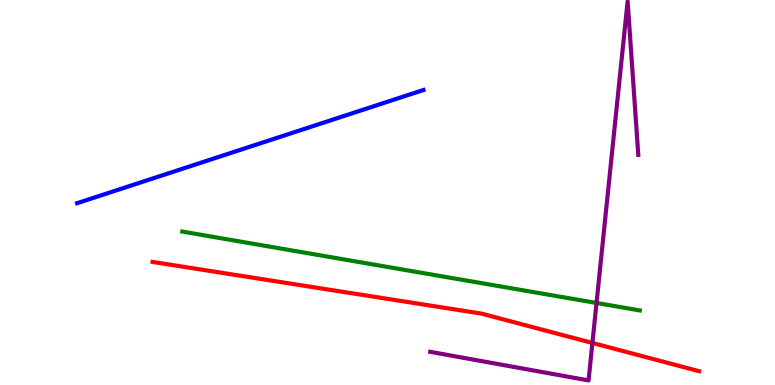[{'lines': ['blue', 'red'], 'intersections': []}, {'lines': ['green', 'red'], 'intersections': []}, {'lines': ['purple', 'red'], 'intersections': [{'x': 7.64, 'y': 1.09}]}, {'lines': ['blue', 'green'], 'intersections': []}, {'lines': ['blue', 'purple'], 'intersections': []}, {'lines': ['green', 'purple'], 'intersections': [{'x': 7.7, 'y': 2.13}]}]